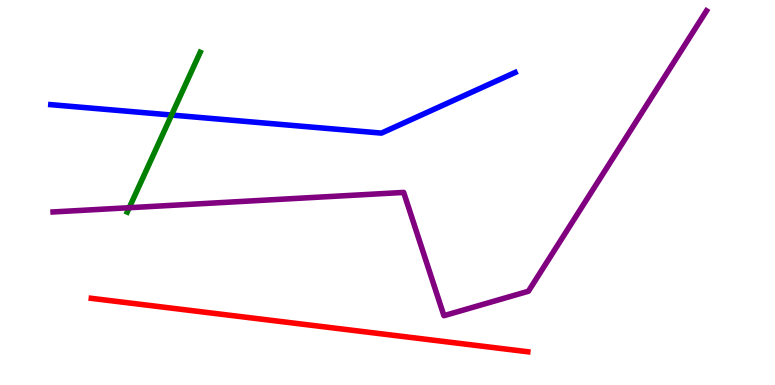[{'lines': ['blue', 'red'], 'intersections': []}, {'lines': ['green', 'red'], 'intersections': []}, {'lines': ['purple', 'red'], 'intersections': []}, {'lines': ['blue', 'green'], 'intersections': [{'x': 2.21, 'y': 7.01}]}, {'lines': ['blue', 'purple'], 'intersections': []}, {'lines': ['green', 'purple'], 'intersections': [{'x': 1.67, 'y': 4.6}]}]